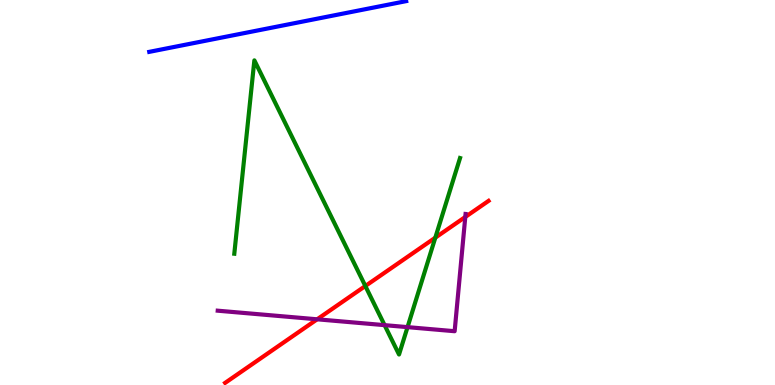[{'lines': ['blue', 'red'], 'intersections': []}, {'lines': ['green', 'red'], 'intersections': [{'x': 4.71, 'y': 2.57}, {'x': 5.62, 'y': 3.83}]}, {'lines': ['purple', 'red'], 'intersections': [{'x': 4.09, 'y': 1.71}, {'x': 6.0, 'y': 4.36}]}, {'lines': ['blue', 'green'], 'intersections': []}, {'lines': ['blue', 'purple'], 'intersections': []}, {'lines': ['green', 'purple'], 'intersections': [{'x': 4.96, 'y': 1.55}, {'x': 5.26, 'y': 1.5}]}]